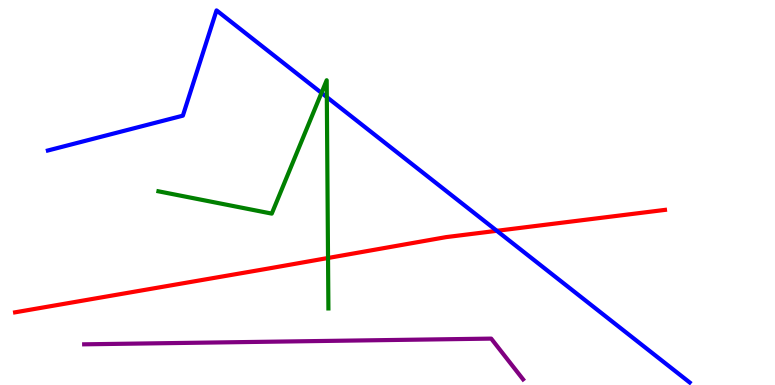[{'lines': ['blue', 'red'], 'intersections': [{'x': 6.41, 'y': 4.01}]}, {'lines': ['green', 'red'], 'intersections': [{'x': 4.23, 'y': 3.3}]}, {'lines': ['purple', 'red'], 'intersections': []}, {'lines': ['blue', 'green'], 'intersections': [{'x': 4.15, 'y': 7.59}, {'x': 4.22, 'y': 7.48}]}, {'lines': ['blue', 'purple'], 'intersections': []}, {'lines': ['green', 'purple'], 'intersections': []}]